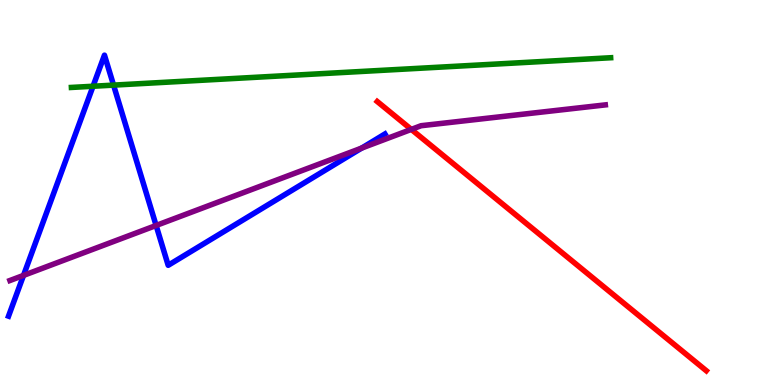[{'lines': ['blue', 'red'], 'intersections': []}, {'lines': ['green', 'red'], 'intersections': []}, {'lines': ['purple', 'red'], 'intersections': [{'x': 5.31, 'y': 6.64}]}, {'lines': ['blue', 'green'], 'intersections': [{'x': 1.2, 'y': 7.76}, {'x': 1.47, 'y': 7.79}]}, {'lines': ['blue', 'purple'], 'intersections': [{'x': 0.303, 'y': 2.85}, {'x': 2.01, 'y': 4.14}, {'x': 4.67, 'y': 6.15}]}, {'lines': ['green', 'purple'], 'intersections': []}]